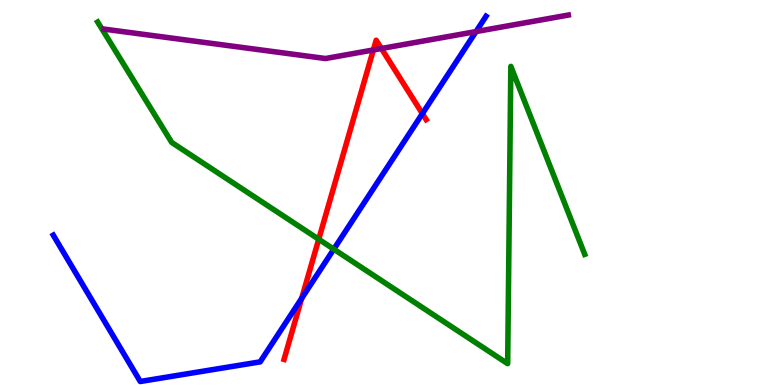[{'lines': ['blue', 'red'], 'intersections': [{'x': 3.89, 'y': 2.25}, {'x': 5.45, 'y': 7.05}]}, {'lines': ['green', 'red'], 'intersections': [{'x': 4.11, 'y': 3.79}]}, {'lines': ['purple', 'red'], 'intersections': [{'x': 4.82, 'y': 8.7}, {'x': 4.92, 'y': 8.74}]}, {'lines': ['blue', 'green'], 'intersections': [{'x': 4.31, 'y': 3.53}]}, {'lines': ['blue', 'purple'], 'intersections': [{'x': 6.14, 'y': 9.18}]}, {'lines': ['green', 'purple'], 'intersections': []}]